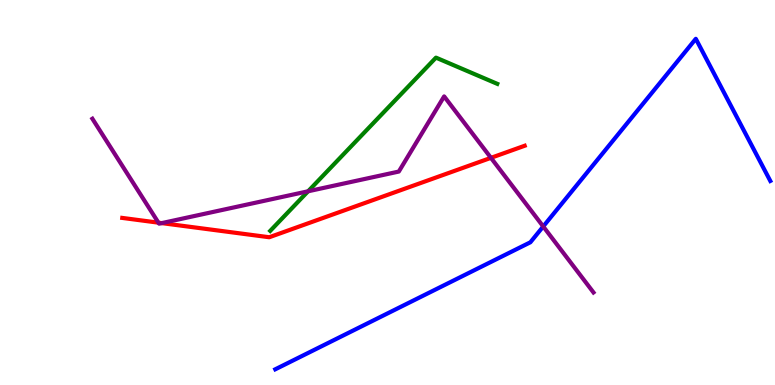[{'lines': ['blue', 'red'], 'intersections': []}, {'lines': ['green', 'red'], 'intersections': []}, {'lines': ['purple', 'red'], 'intersections': [{'x': 2.04, 'y': 4.22}, {'x': 2.09, 'y': 4.21}, {'x': 6.33, 'y': 5.9}]}, {'lines': ['blue', 'green'], 'intersections': []}, {'lines': ['blue', 'purple'], 'intersections': [{'x': 7.01, 'y': 4.12}]}, {'lines': ['green', 'purple'], 'intersections': [{'x': 3.98, 'y': 5.03}]}]